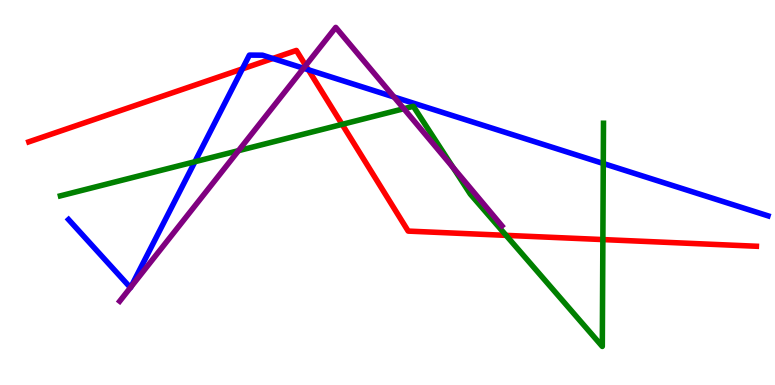[{'lines': ['blue', 'red'], 'intersections': [{'x': 3.13, 'y': 8.21}, {'x': 3.52, 'y': 8.48}, {'x': 3.98, 'y': 8.19}]}, {'lines': ['green', 'red'], 'intersections': [{'x': 4.41, 'y': 6.77}, {'x': 6.53, 'y': 3.89}, {'x': 7.78, 'y': 3.78}]}, {'lines': ['purple', 'red'], 'intersections': [{'x': 3.94, 'y': 8.3}]}, {'lines': ['blue', 'green'], 'intersections': [{'x': 2.51, 'y': 5.8}, {'x': 7.78, 'y': 5.75}]}, {'lines': ['blue', 'purple'], 'intersections': [{'x': 1.68, 'y': 2.53}, {'x': 1.69, 'y': 2.54}, {'x': 3.92, 'y': 8.23}, {'x': 5.08, 'y': 7.48}]}, {'lines': ['green', 'purple'], 'intersections': [{'x': 3.08, 'y': 6.09}, {'x': 5.21, 'y': 7.18}, {'x': 5.85, 'y': 5.65}]}]